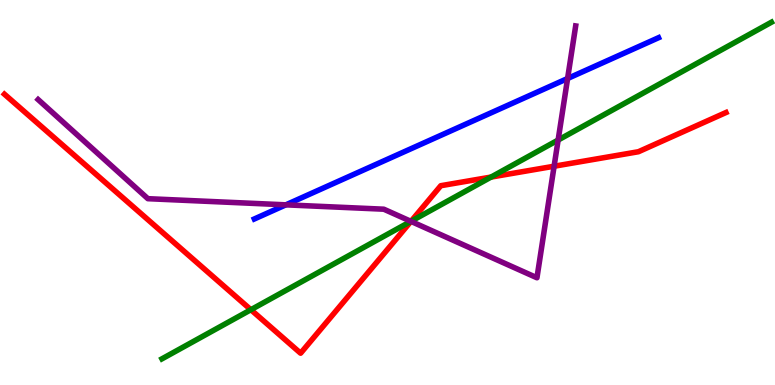[{'lines': ['blue', 'red'], 'intersections': []}, {'lines': ['green', 'red'], 'intersections': [{'x': 3.24, 'y': 1.96}, {'x': 5.3, 'y': 4.25}, {'x': 6.34, 'y': 5.4}]}, {'lines': ['purple', 'red'], 'intersections': [{'x': 5.3, 'y': 4.25}, {'x': 7.15, 'y': 5.68}]}, {'lines': ['blue', 'green'], 'intersections': []}, {'lines': ['blue', 'purple'], 'intersections': [{'x': 3.69, 'y': 4.68}, {'x': 7.32, 'y': 7.96}]}, {'lines': ['green', 'purple'], 'intersections': [{'x': 5.3, 'y': 4.25}, {'x': 7.2, 'y': 6.36}]}]